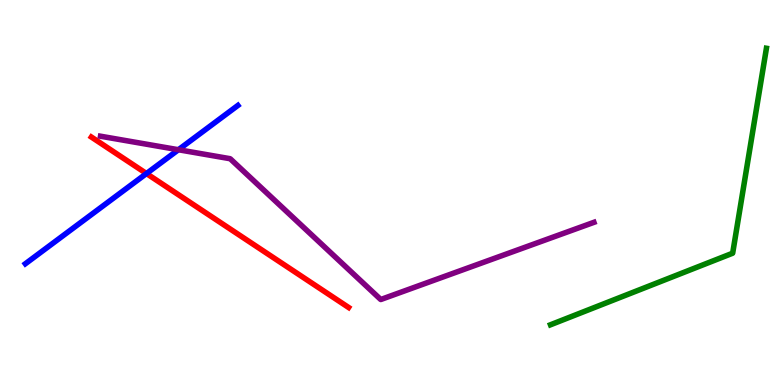[{'lines': ['blue', 'red'], 'intersections': [{'x': 1.89, 'y': 5.49}]}, {'lines': ['green', 'red'], 'intersections': []}, {'lines': ['purple', 'red'], 'intersections': []}, {'lines': ['blue', 'green'], 'intersections': []}, {'lines': ['blue', 'purple'], 'intersections': [{'x': 2.3, 'y': 6.11}]}, {'lines': ['green', 'purple'], 'intersections': []}]